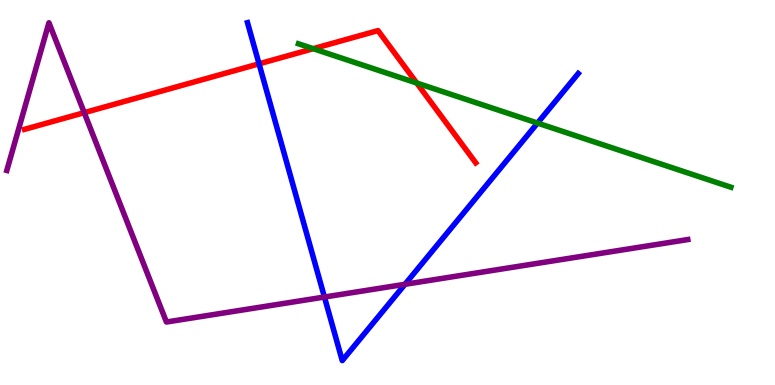[{'lines': ['blue', 'red'], 'intersections': [{'x': 3.34, 'y': 8.34}]}, {'lines': ['green', 'red'], 'intersections': [{'x': 4.04, 'y': 8.74}, {'x': 5.38, 'y': 7.84}]}, {'lines': ['purple', 'red'], 'intersections': [{'x': 1.09, 'y': 7.07}]}, {'lines': ['blue', 'green'], 'intersections': [{'x': 6.94, 'y': 6.8}]}, {'lines': ['blue', 'purple'], 'intersections': [{'x': 4.19, 'y': 2.28}, {'x': 5.23, 'y': 2.62}]}, {'lines': ['green', 'purple'], 'intersections': []}]